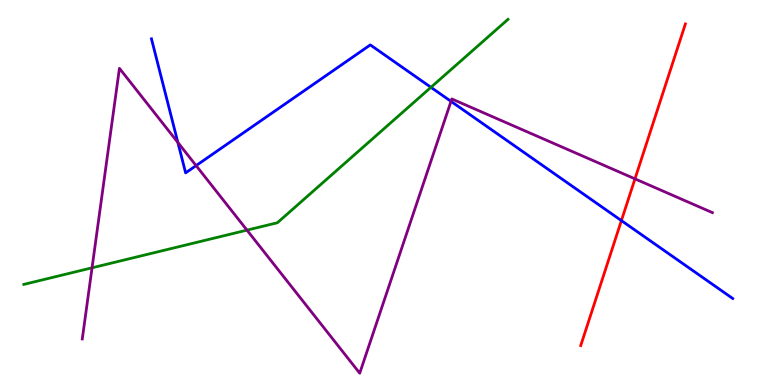[{'lines': ['blue', 'red'], 'intersections': [{'x': 8.02, 'y': 4.27}]}, {'lines': ['green', 'red'], 'intersections': []}, {'lines': ['purple', 'red'], 'intersections': [{'x': 8.19, 'y': 5.35}]}, {'lines': ['blue', 'green'], 'intersections': [{'x': 5.56, 'y': 7.73}]}, {'lines': ['blue', 'purple'], 'intersections': [{'x': 2.3, 'y': 6.3}, {'x': 2.53, 'y': 5.7}, {'x': 5.82, 'y': 7.37}]}, {'lines': ['green', 'purple'], 'intersections': [{'x': 1.19, 'y': 3.04}, {'x': 3.19, 'y': 4.02}]}]